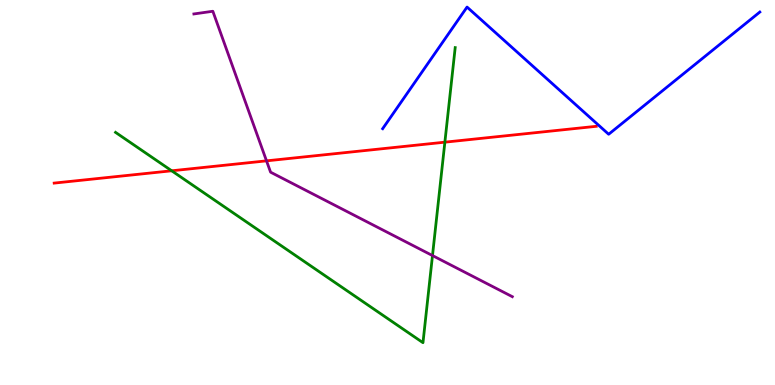[{'lines': ['blue', 'red'], 'intersections': []}, {'lines': ['green', 'red'], 'intersections': [{'x': 2.22, 'y': 5.56}, {'x': 5.74, 'y': 6.31}]}, {'lines': ['purple', 'red'], 'intersections': [{'x': 3.44, 'y': 5.82}]}, {'lines': ['blue', 'green'], 'intersections': []}, {'lines': ['blue', 'purple'], 'intersections': []}, {'lines': ['green', 'purple'], 'intersections': [{'x': 5.58, 'y': 3.36}]}]